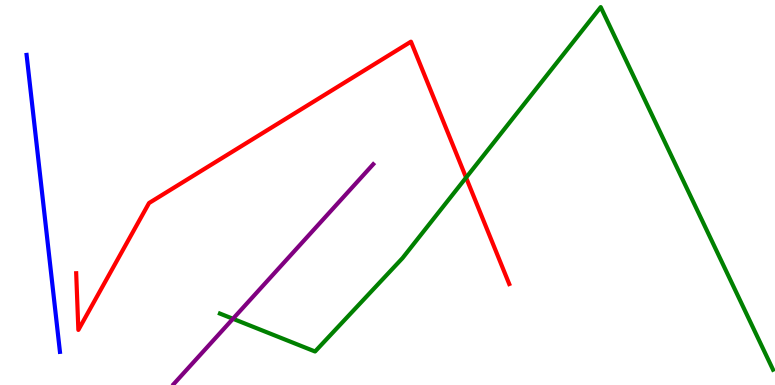[{'lines': ['blue', 'red'], 'intersections': []}, {'lines': ['green', 'red'], 'intersections': [{'x': 6.01, 'y': 5.39}]}, {'lines': ['purple', 'red'], 'intersections': []}, {'lines': ['blue', 'green'], 'intersections': []}, {'lines': ['blue', 'purple'], 'intersections': []}, {'lines': ['green', 'purple'], 'intersections': [{'x': 3.01, 'y': 1.72}]}]